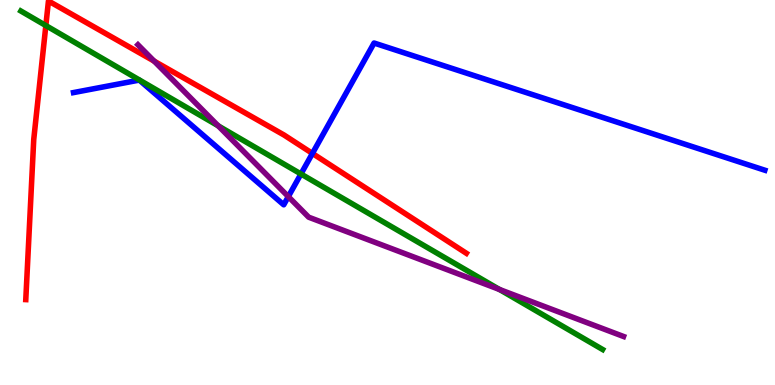[{'lines': ['blue', 'red'], 'intersections': [{'x': 4.03, 'y': 6.01}]}, {'lines': ['green', 'red'], 'intersections': [{'x': 0.592, 'y': 9.34}]}, {'lines': ['purple', 'red'], 'intersections': [{'x': 1.99, 'y': 8.41}]}, {'lines': ['blue', 'green'], 'intersections': [{'x': 3.88, 'y': 5.48}]}, {'lines': ['blue', 'purple'], 'intersections': [{'x': 3.72, 'y': 4.89}]}, {'lines': ['green', 'purple'], 'intersections': [{'x': 2.82, 'y': 6.73}, {'x': 6.44, 'y': 2.48}]}]